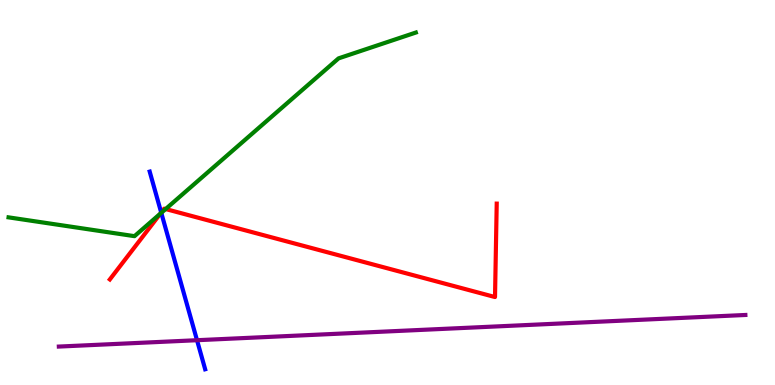[{'lines': ['blue', 'red'], 'intersections': [{'x': 2.08, 'y': 4.48}]}, {'lines': ['green', 'red'], 'intersections': [{'x': 2.07, 'y': 4.45}, {'x': 2.14, 'y': 4.57}]}, {'lines': ['purple', 'red'], 'intersections': []}, {'lines': ['blue', 'green'], 'intersections': [{'x': 2.08, 'y': 4.47}]}, {'lines': ['blue', 'purple'], 'intersections': [{'x': 2.54, 'y': 1.16}]}, {'lines': ['green', 'purple'], 'intersections': []}]